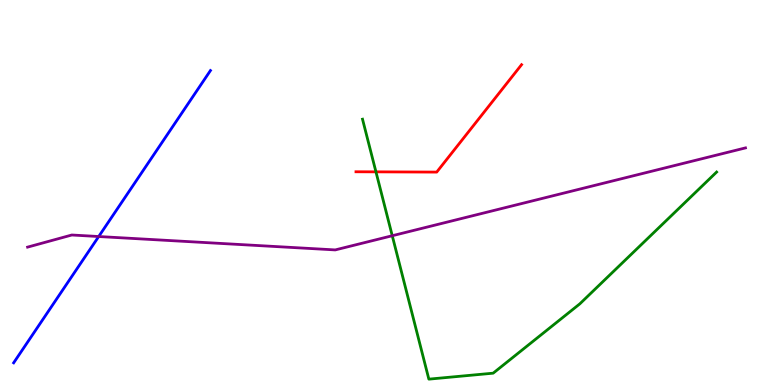[{'lines': ['blue', 'red'], 'intersections': []}, {'lines': ['green', 'red'], 'intersections': [{'x': 4.85, 'y': 5.54}]}, {'lines': ['purple', 'red'], 'intersections': []}, {'lines': ['blue', 'green'], 'intersections': []}, {'lines': ['blue', 'purple'], 'intersections': [{'x': 1.27, 'y': 3.86}]}, {'lines': ['green', 'purple'], 'intersections': [{'x': 5.06, 'y': 3.88}]}]